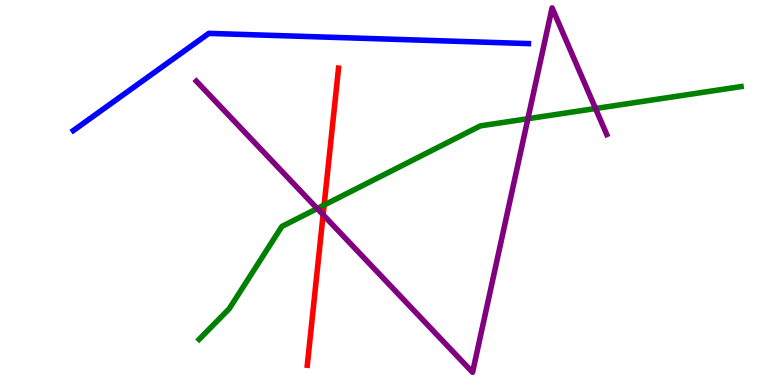[{'lines': ['blue', 'red'], 'intersections': []}, {'lines': ['green', 'red'], 'intersections': [{'x': 4.18, 'y': 4.67}]}, {'lines': ['purple', 'red'], 'intersections': [{'x': 4.17, 'y': 4.42}]}, {'lines': ['blue', 'green'], 'intersections': []}, {'lines': ['blue', 'purple'], 'intersections': []}, {'lines': ['green', 'purple'], 'intersections': [{'x': 4.09, 'y': 4.58}, {'x': 6.81, 'y': 6.92}, {'x': 7.68, 'y': 7.18}]}]